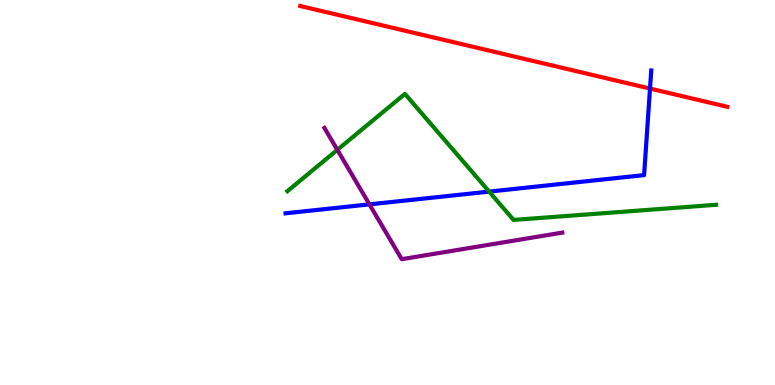[{'lines': ['blue', 'red'], 'intersections': [{'x': 8.39, 'y': 7.7}]}, {'lines': ['green', 'red'], 'intersections': []}, {'lines': ['purple', 'red'], 'intersections': []}, {'lines': ['blue', 'green'], 'intersections': [{'x': 6.31, 'y': 5.02}]}, {'lines': ['blue', 'purple'], 'intersections': [{'x': 4.77, 'y': 4.69}]}, {'lines': ['green', 'purple'], 'intersections': [{'x': 4.35, 'y': 6.11}]}]